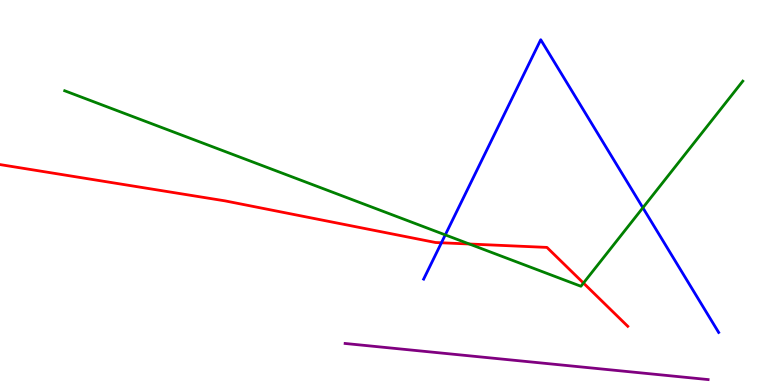[{'lines': ['blue', 'red'], 'intersections': [{'x': 5.7, 'y': 3.69}]}, {'lines': ['green', 'red'], 'intersections': [{'x': 6.06, 'y': 3.66}, {'x': 7.53, 'y': 2.65}]}, {'lines': ['purple', 'red'], 'intersections': []}, {'lines': ['blue', 'green'], 'intersections': [{'x': 5.75, 'y': 3.9}, {'x': 8.3, 'y': 4.6}]}, {'lines': ['blue', 'purple'], 'intersections': []}, {'lines': ['green', 'purple'], 'intersections': []}]